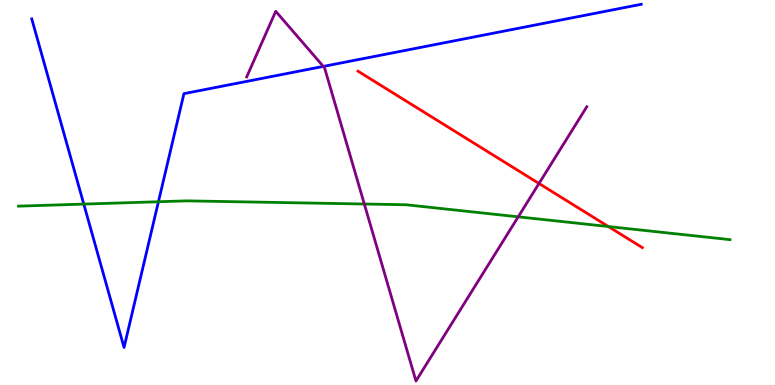[{'lines': ['blue', 'red'], 'intersections': []}, {'lines': ['green', 'red'], 'intersections': [{'x': 7.85, 'y': 4.12}]}, {'lines': ['purple', 'red'], 'intersections': [{'x': 6.95, 'y': 5.23}]}, {'lines': ['blue', 'green'], 'intersections': [{'x': 1.08, 'y': 4.7}, {'x': 2.04, 'y': 4.76}]}, {'lines': ['blue', 'purple'], 'intersections': [{'x': 4.17, 'y': 8.27}]}, {'lines': ['green', 'purple'], 'intersections': [{'x': 4.7, 'y': 4.7}, {'x': 6.69, 'y': 4.37}]}]